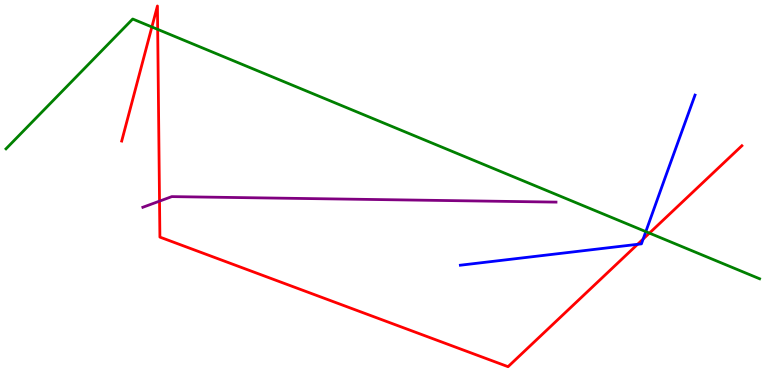[{'lines': ['blue', 'red'], 'intersections': [{'x': 8.23, 'y': 3.65}, {'x': 8.3, 'y': 3.79}]}, {'lines': ['green', 'red'], 'intersections': [{'x': 1.96, 'y': 9.3}, {'x': 2.03, 'y': 9.24}, {'x': 8.38, 'y': 3.95}]}, {'lines': ['purple', 'red'], 'intersections': [{'x': 2.06, 'y': 4.78}]}, {'lines': ['blue', 'green'], 'intersections': [{'x': 8.33, 'y': 3.98}]}, {'lines': ['blue', 'purple'], 'intersections': []}, {'lines': ['green', 'purple'], 'intersections': []}]